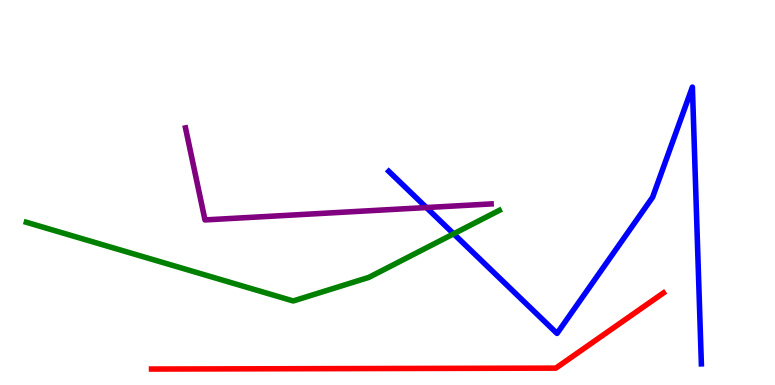[{'lines': ['blue', 'red'], 'intersections': []}, {'lines': ['green', 'red'], 'intersections': []}, {'lines': ['purple', 'red'], 'intersections': []}, {'lines': ['blue', 'green'], 'intersections': [{'x': 5.85, 'y': 3.93}]}, {'lines': ['blue', 'purple'], 'intersections': [{'x': 5.5, 'y': 4.61}]}, {'lines': ['green', 'purple'], 'intersections': []}]